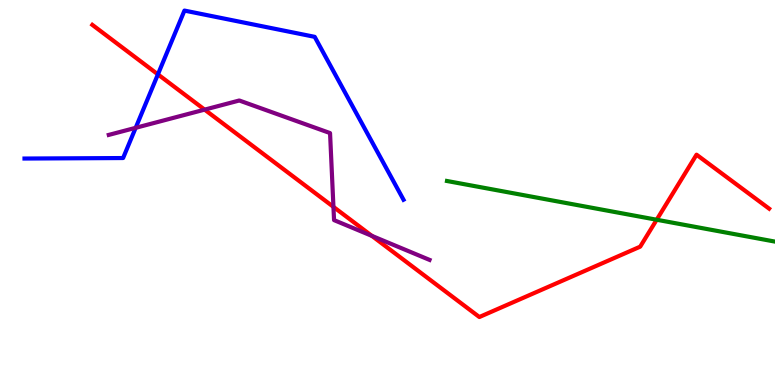[{'lines': ['blue', 'red'], 'intersections': [{'x': 2.04, 'y': 8.07}]}, {'lines': ['green', 'red'], 'intersections': [{'x': 8.47, 'y': 4.29}]}, {'lines': ['purple', 'red'], 'intersections': [{'x': 2.64, 'y': 7.15}, {'x': 4.3, 'y': 4.63}, {'x': 4.8, 'y': 3.87}]}, {'lines': ['blue', 'green'], 'intersections': []}, {'lines': ['blue', 'purple'], 'intersections': [{'x': 1.75, 'y': 6.68}]}, {'lines': ['green', 'purple'], 'intersections': []}]